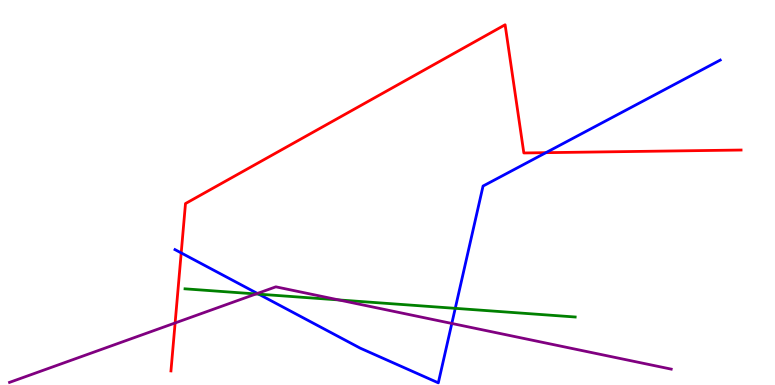[{'lines': ['blue', 'red'], 'intersections': [{'x': 2.34, 'y': 3.43}, {'x': 7.04, 'y': 6.03}]}, {'lines': ['green', 'red'], 'intersections': []}, {'lines': ['purple', 'red'], 'intersections': [{'x': 2.26, 'y': 1.61}]}, {'lines': ['blue', 'green'], 'intersections': [{'x': 3.34, 'y': 2.36}, {'x': 5.87, 'y': 1.99}]}, {'lines': ['blue', 'purple'], 'intersections': [{'x': 3.32, 'y': 2.38}, {'x': 5.83, 'y': 1.6}]}, {'lines': ['green', 'purple'], 'intersections': [{'x': 3.3, 'y': 2.36}, {'x': 4.37, 'y': 2.21}]}]